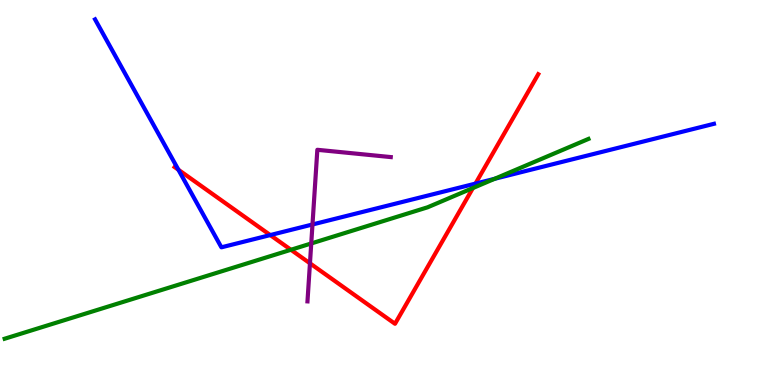[{'lines': ['blue', 'red'], 'intersections': [{'x': 2.3, 'y': 5.59}, {'x': 3.49, 'y': 3.89}, {'x': 6.14, 'y': 5.23}]}, {'lines': ['green', 'red'], 'intersections': [{'x': 3.75, 'y': 3.51}, {'x': 6.1, 'y': 5.12}]}, {'lines': ['purple', 'red'], 'intersections': [{'x': 4.0, 'y': 3.16}]}, {'lines': ['blue', 'green'], 'intersections': [{'x': 6.38, 'y': 5.36}]}, {'lines': ['blue', 'purple'], 'intersections': [{'x': 4.03, 'y': 4.17}]}, {'lines': ['green', 'purple'], 'intersections': [{'x': 4.02, 'y': 3.68}]}]